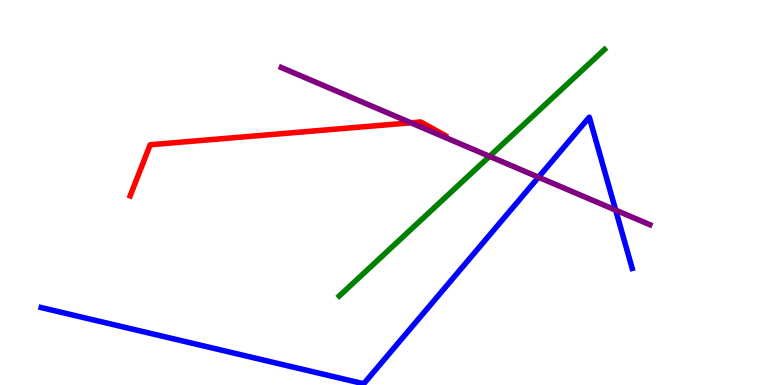[{'lines': ['blue', 'red'], 'intersections': []}, {'lines': ['green', 'red'], 'intersections': []}, {'lines': ['purple', 'red'], 'intersections': [{'x': 5.3, 'y': 6.81}]}, {'lines': ['blue', 'green'], 'intersections': []}, {'lines': ['blue', 'purple'], 'intersections': [{'x': 6.95, 'y': 5.4}, {'x': 7.94, 'y': 4.54}]}, {'lines': ['green', 'purple'], 'intersections': [{'x': 6.32, 'y': 5.94}]}]